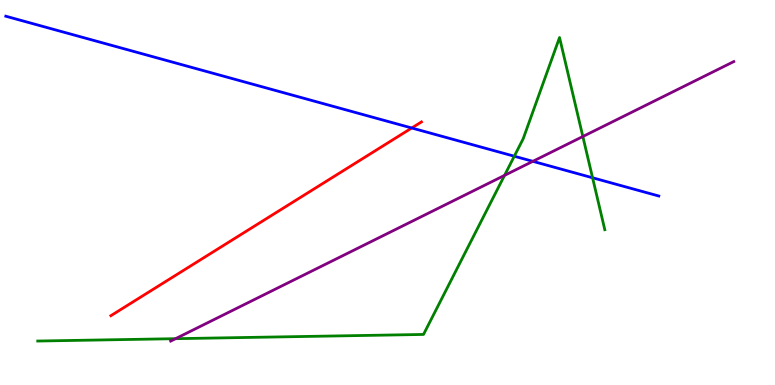[{'lines': ['blue', 'red'], 'intersections': [{'x': 5.31, 'y': 6.68}]}, {'lines': ['green', 'red'], 'intersections': []}, {'lines': ['purple', 'red'], 'intersections': []}, {'lines': ['blue', 'green'], 'intersections': [{'x': 6.64, 'y': 5.94}, {'x': 7.65, 'y': 5.38}]}, {'lines': ['blue', 'purple'], 'intersections': [{'x': 6.88, 'y': 5.81}]}, {'lines': ['green', 'purple'], 'intersections': [{'x': 2.27, 'y': 1.2}, {'x': 6.51, 'y': 5.44}, {'x': 7.52, 'y': 6.45}]}]